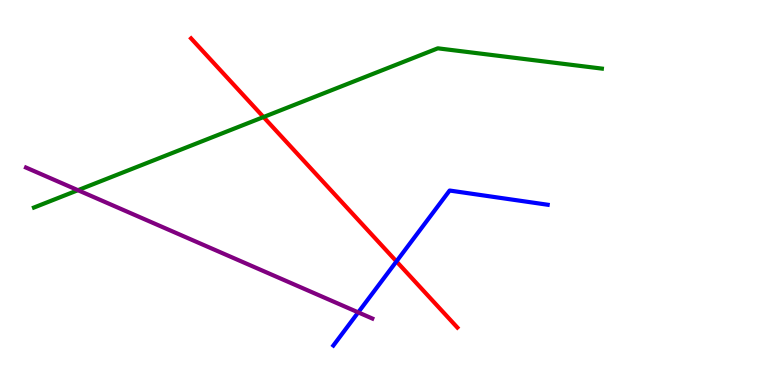[{'lines': ['blue', 'red'], 'intersections': [{'x': 5.12, 'y': 3.21}]}, {'lines': ['green', 'red'], 'intersections': [{'x': 3.4, 'y': 6.96}]}, {'lines': ['purple', 'red'], 'intersections': []}, {'lines': ['blue', 'green'], 'intersections': []}, {'lines': ['blue', 'purple'], 'intersections': [{'x': 4.62, 'y': 1.89}]}, {'lines': ['green', 'purple'], 'intersections': [{'x': 1.01, 'y': 5.06}]}]